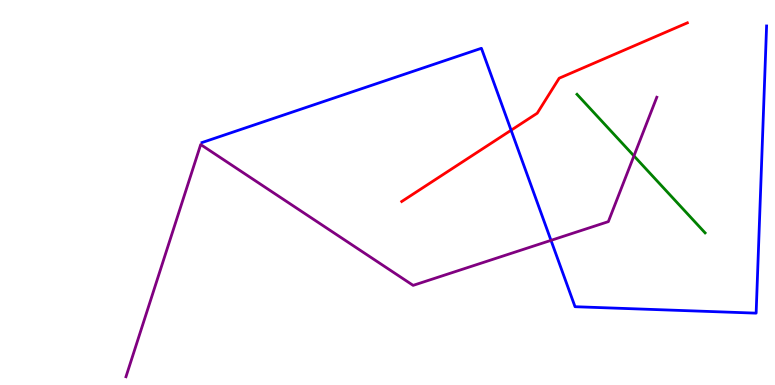[{'lines': ['blue', 'red'], 'intersections': [{'x': 6.59, 'y': 6.62}]}, {'lines': ['green', 'red'], 'intersections': []}, {'lines': ['purple', 'red'], 'intersections': []}, {'lines': ['blue', 'green'], 'intersections': []}, {'lines': ['blue', 'purple'], 'intersections': [{'x': 7.11, 'y': 3.76}]}, {'lines': ['green', 'purple'], 'intersections': [{'x': 8.18, 'y': 5.95}]}]